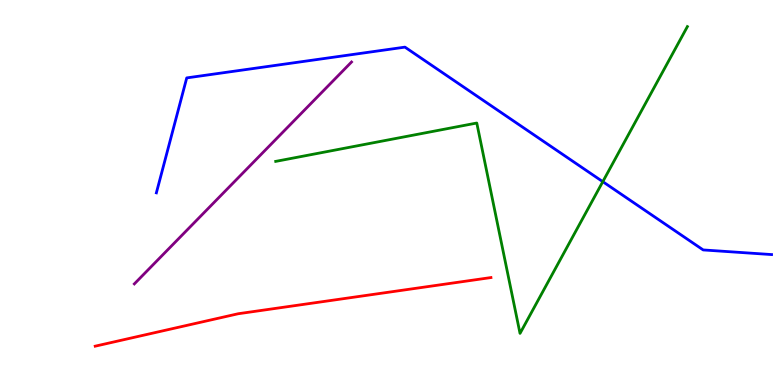[{'lines': ['blue', 'red'], 'intersections': []}, {'lines': ['green', 'red'], 'intersections': []}, {'lines': ['purple', 'red'], 'intersections': []}, {'lines': ['blue', 'green'], 'intersections': [{'x': 7.78, 'y': 5.28}]}, {'lines': ['blue', 'purple'], 'intersections': []}, {'lines': ['green', 'purple'], 'intersections': []}]